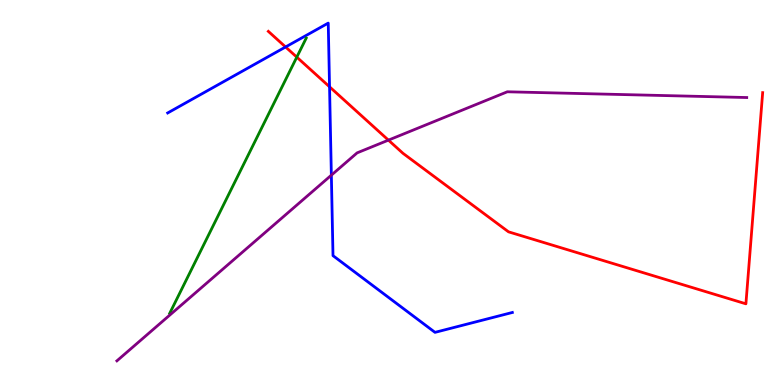[{'lines': ['blue', 'red'], 'intersections': [{'x': 3.68, 'y': 8.78}, {'x': 4.25, 'y': 7.75}]}, {'lines': ['green', 'red'], 'intersections': [{'x': 3.83, 'y': 8.52}]}, {'lines': ['purple', 'red'], 'intersections': [{'x': 5.01, 'y': 6.36}]}, {'lines': ['blue', 'green'], 'intersections': []}, {'lines': ['blue', 'purple'], 'intersections': [{'x': 4.28, 'y': 5.45}]}, {'lines': ['green', 'purple'], 'intersections': []}]